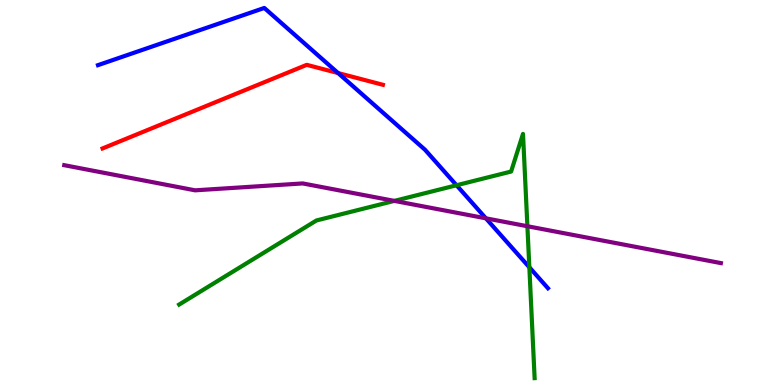[{'lines': ['blue', 'red'], 'intersections': [{'x': 4.36, 'y': 8.1}]}, {'lines': ['green', 'red'], 'intersections': []}, {'lines': ['purple', 'red'], 'intersections': []}, {'lines': ['blue', 'green'], 'intersections': [{'x': 5.89, 'y': 5.19}, {'x': 6.83, 'y': 3.06}]}, {'lines': ['blue', 'purple'], 'intersections': [{'x': 6.27, 'y': 4.33}]}, {'lines': ['green', 'purple'], 'intersections': [{'x': 5.09, 'y': 4.78}, {'x': 6.81, 'y': 4.12}]}]